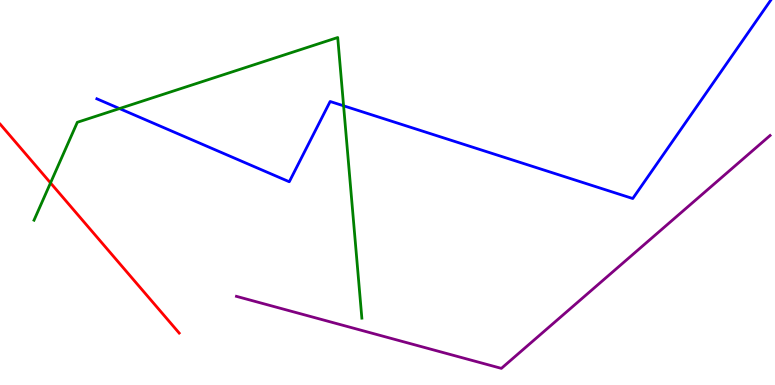[{'lines': ['blue', 'red'], 'intersections': []}, {'lines': ['green', 'red'], 'intersections': [{'x': 0.652, 'y': 5.25}]}, {'lines': ['purple', 'red'], 'intersections': []}, {'lines': ['blue', 'green'], 'intersections': [{'x': 1.54, 'y': 7.18}, {'x': 4.43, 'y': 7.25}]}, {'lines': ['blue', 'purple'], 'intersections': []}, {'lines': ['green', 'purple'], 'intersections': []}]